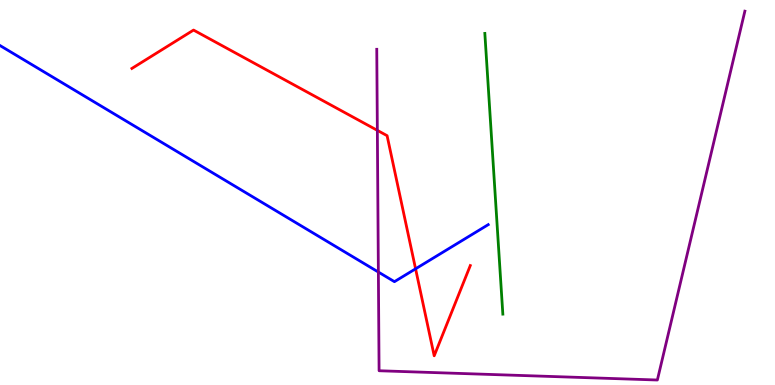[{'lines': ['blue', 'red'], 'intersections': [{'x': 5.36, 'y': 3.02}]}, {'lines': ['green', 'red'], 'intersections': []}, {'lines': ['purple', 'red'], 'intersections': [{'x': 4.87, 'y': 6.61}]}, {'lines': ['blue', 'green'], 'intersections': []}, {'lines': ['blue', 'purple'], 'intersections': [{'x': 4.88, 'y': 2.93}]}, {'lines': ['green', 'purple'], 'intersections': []}]